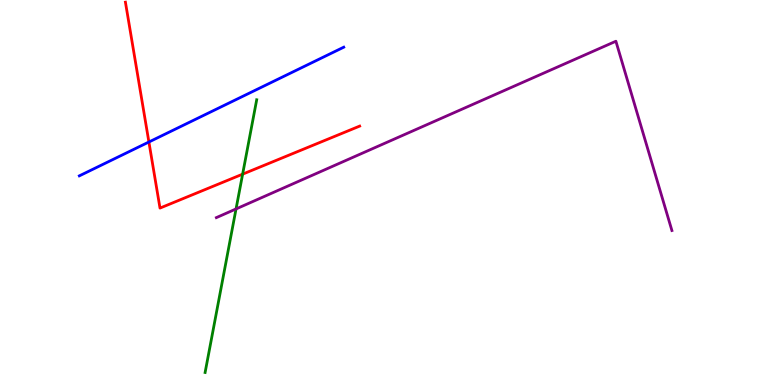[{'lines': ['blue', 'red'], 'intersections': [{'x': 1.92, 'y': 6.31}]}, {'lines': ['green', 'red'], 'intersections': [{'x': 3.13, 'y': 5.48}]}, {'lines': ['purple', 'red'], 'intersections': []}, {'lines': ['blue', 'green'], 'intersections': []}, {'lines': ['blue', 'purple'], 'intersections': []}, {'lines': ['green', 'purple'], 'intersections': [{'x': 3.05, 'y': 4.57}]}]